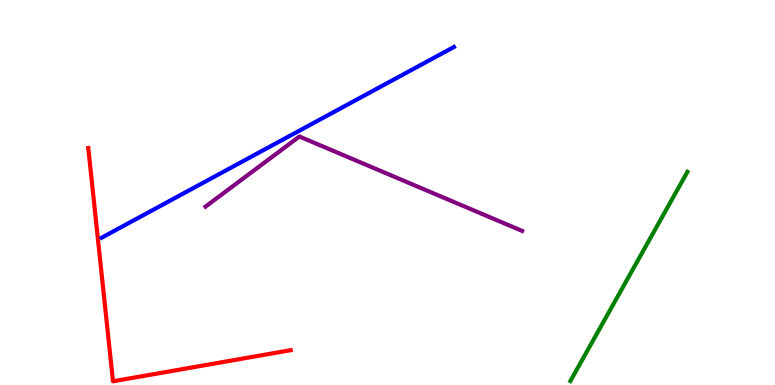[{'lines': ['blue', 'red'], 'intersections': []}, {'lines': ['green', 'red'], 'intersections': []}, {'lines': ['purple', 'red'], 'intersections': []}, {'lines': ['blue', 'green'], 'intersections': []}, {'lines': ['blue', 'purple'], 'intersections': []}, {'lines': ['green', 'purple'], 'intersections': []}]